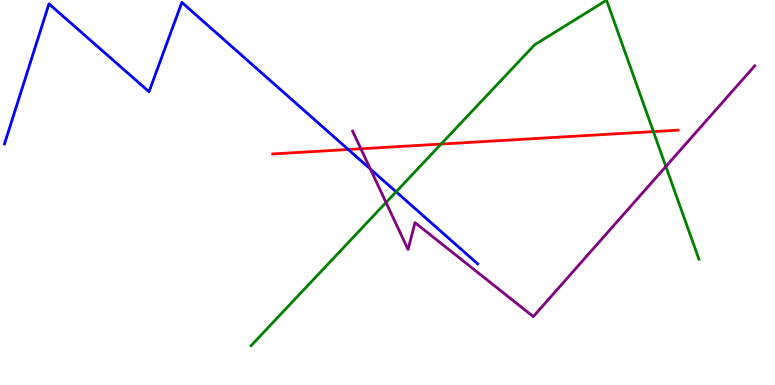[{'lines': ['blue', 'red'], 'intersections': [{'x': 4.49, 'y': 6.12}]}, {'lines': ['green', 'red'], 'intersections': [{'x': 5.69, 'y': 6.26}, {'x': 8.43, 'y': 6.58}]}, {'lines': ['purple', 'red'], 'intersections': [{'x': 4.66, 'y': 6.14}]}, {'lines': ['blue', 'green'], 'intersections': [{'x': 5.11, 'y': 5.02}]}, {'lines': ['blue', 'purple'], 'intersections': [{'x': 4.78, 'y': 5.61}]}, {'lines': ['green', 'purple'], 'intersections': [{'x': 4.98, 'y': 4.74}, {'x': 8.59, 'y': 5.68}]}]